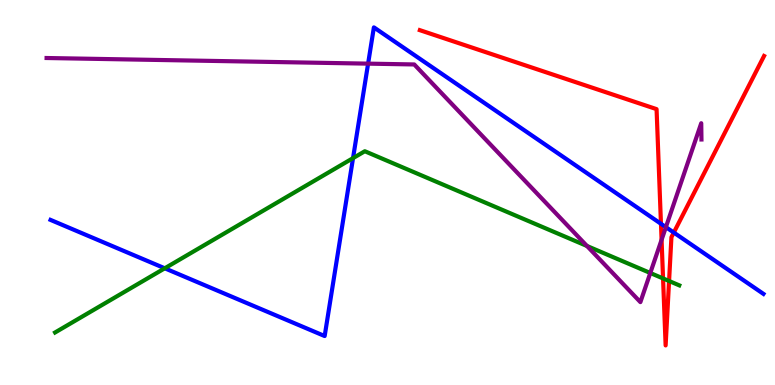[{'lines': ['blue', 'red'], 'intersections': [{'x': 8.53, 'y': 4.19}, {'x': 8.69, 'y': 3.96}]}, {'lines': ['green', 'red'], 'intersections': [{'x': 8.56, 'y': 2.77}, {'x': 8.63, 'y': 2.7}]}, {'lines': ['purple', 'red'], 'intersections': [{'x': 8.54, 'y': 3.77}]}, {'lines': ['blue', 'green'], 'intersections': [{'x': 2.13, 'y': 3.03}, {'x': 4.56, 'y': 5.89}]}, {'lines': ['blue', 'purple'], 'intersections': [{'x': 4.75, 'y': 8.35}, {'x': 8.59, 'y': 4.1}]}, {'lines': ['green', 'purple'], 'intersections': [{'x': 7.57, 'y': 3.61}, {'x': 8.39, 'y': 2.91}]}]